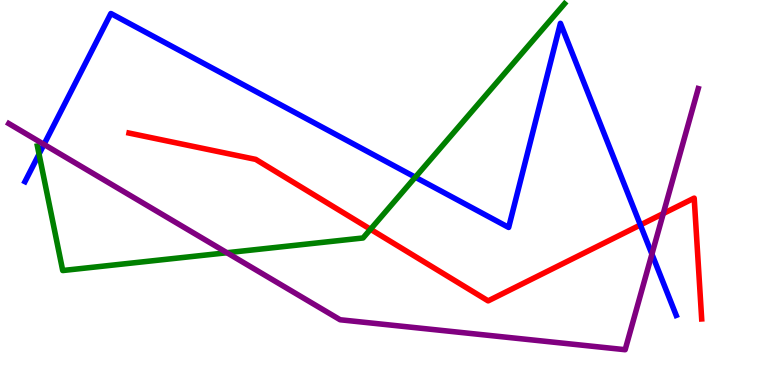[{'lines': ['blue', 'red'], 'intersections': [{'x': 8.26, 'y': 4.16}]}, {'lines': ['green', 'red'], 'intersections': [{'x': 4.78, 'y': 4.04}]}, {'lines': ['purple', 'red'], 'intersections': [{'x': 8.56, 'y': 4.45}]}, {'lines': ['blue', 'green'], 'intersections': [{'x': 0.504, 'y': 6.0}, {'x': 5.36, 'y': 5.4}]}, {'lines': ['blue', 'purple'], 'intersections': [{'x': 0.568, 'y': 6.25}, {'x': 8.41, 'y': 3.4}]}, {'lines': ['green', 'purple'], 'intersections': [{'x': 2.93, 'y': 3.44}]}]